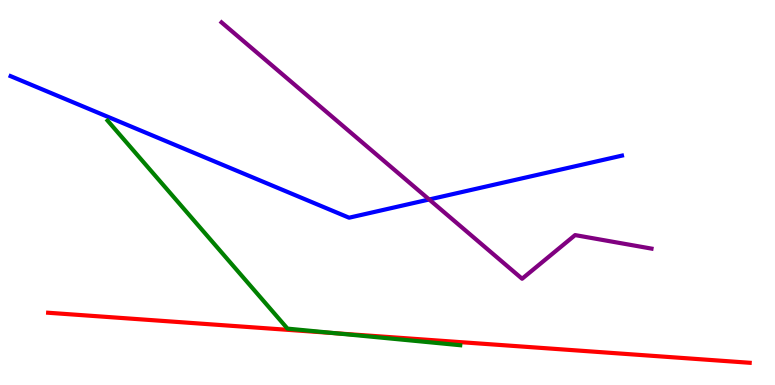[{'lines': ['blue', 'red'], 'intersections': []}, {'lines': ['green', 'red'], 'intersections': [{'x': 4.33, 'y': 1.34}]}, {'lines': ['purple', 'red'], 'intersections': []}, {'lines': ['blue', 'green'], 'intersections': []}, {'lines': ['blue', 'purple'], 'intersections': [{'x': 5.54, 'y': 4.82}]}, {'lines': ['green', 'purple'], 'intersections': []}]